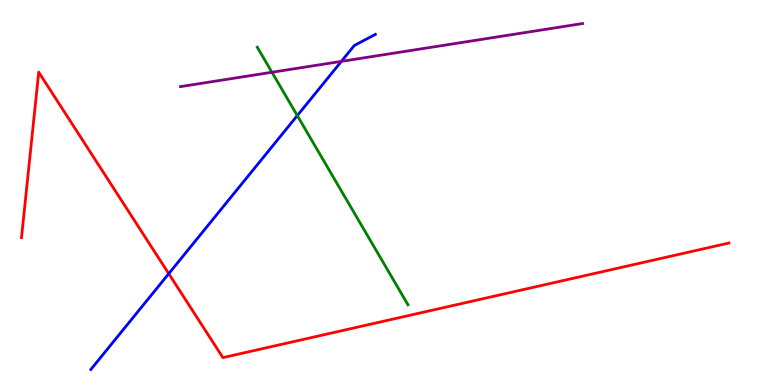[{'lines': ['blue', 'red'], 'intersections': [{'x': 2.18, 'y': 2.89}]}, {'lines': ['green', 'red'], 'intersections': []}, {'lines': ['purple', 'red'], 'intersections': []}, {'lines': ['blue', 'green'], 'intersections': [{'x': 3.84, 'y': 7.0}]}, {'lines': ['blue', 'purple'], 'intersections': [{'x': 4.41, 'y': 8.41}]}, {'lines': ['green', 'purple'], 'intersections': [{'x': 3.51, 'y': 8.12}]}]